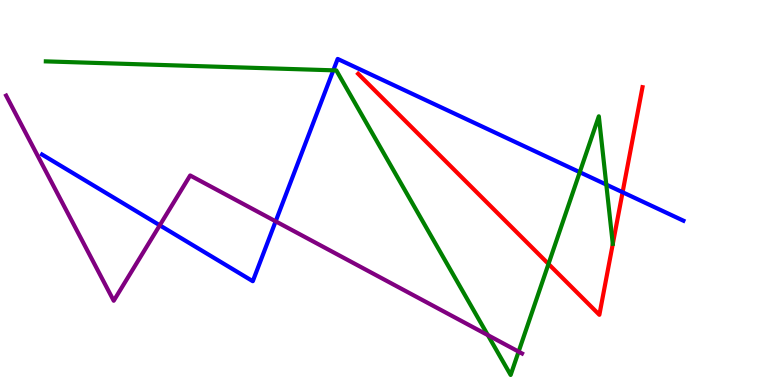[{'lines': ['blue', 'red'], 'intersections': [{'x': 8.03, 'y': 5.01}]}, {'lines': ['green', 'red'], 'intersections': [{'x': 7.08, 'y': 3.14}]}, {'lines': ['purple', 'red'], 'intersections': []}, {'lines': ['blue', 'green'], 'intersections': [{'x': 4.3, 'y': 8.17}, {'x': 7.48, 'y': 5.53}, {'x': 7.82, 'y': 5.2}]}, {'lines': ['blue', 'purple'], 'intersections': [{'x': 2.06, 'y': 4.15}, {'x': 3.56, 'y': 4.25}]}, {'lines': ['green', 'purple'], 'intersections': [{'x': 6.29, 'y': 1.29}, {'x': 6.69, 'y': 0.867}]}]